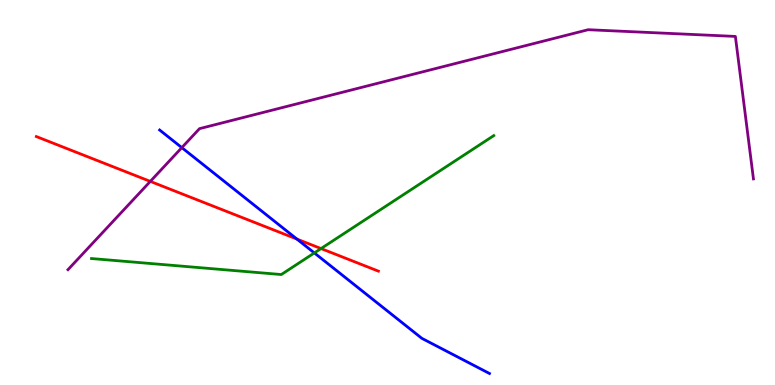[{'lines': ['blue', 'red'], 'intersections': [{'x': 3.83, 'y': 3.79}]}, {'lines': ['green', 'red'], 'intersections': [{'x': 4.14, 'y': 3.54}]}, {'lines': ['purple', 'red'], 'intersections': [{'x': 1.94, 'y': 5.29}]}, {'lines': ['blue', 'green'], 'intersections': [{'x': 4.06, 'y': 3.43}]}, {'lines': ['blue', 'purple'], 'intersections': [{'x': 2.35, 'y': 6.17}]}, {'lines': ['green', 'purple'], 'intersections': []}]